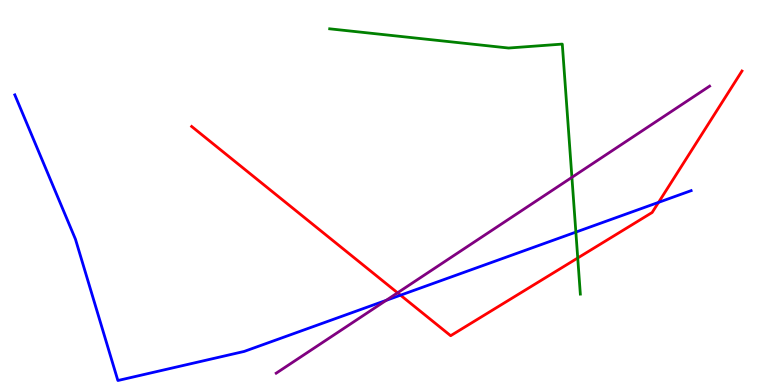[{'lines': ['blue', 'red'], 'intersections': [{'x': 5.17, 'y': 2.33}, {'x': 8.5, 'y': 4.74}]}, {'lines': ['green', 'red'], 'intersections': [{'x': 7.45, 'y': 3.3}]}, {'lines': ['purple', 'red'], 'intersections': [{'x': 5.13, 'y': 2.39}]}, {'lines': ['blue', 'green'], 'intersections': [{'x': 7.43, 'y': 3.97}]}, {'lines': ['blue', 'purple'], 'intersections': [{'x': 4.98, 'y': 2.2}]}, {'lines': ['green', 'purple'], 'intersections': [{'x': 7.38, 'y': 5.39}]}]